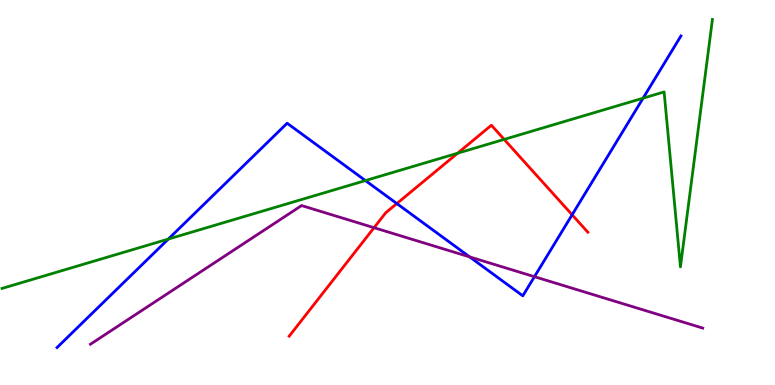[{'lines': ['blue', 'red'], 'intersections': [{'x': 5.12, 'y': 4.71}, {'x': 7.38, 'y': 4.42}]}, {'lines': ['green', 'red'], 'intersections': [{'x': 5.9, 'y': 6.02}, {'x': 6.51, 'y': 6.38}]}, {'lines': ['purple', 'red'], 'intersections': [{'x': 4.83, 'y': 4.09}]}, {'lines': ['blue', 'green'], 'intersections': [{'x': 2.17, 'y': 3.79}, {'x': 4.72, 'y': 5.31}, {'x': 8.3, 'y': 7.45}]}, {'lines': ['blue', 'purple'], 'intersections': [{'x': 6.06, 'y': 3.33}, {'x': 6.9, 'y': 2.81}]}, {'lines': ['green', 'purple'], 'intersections': []}]